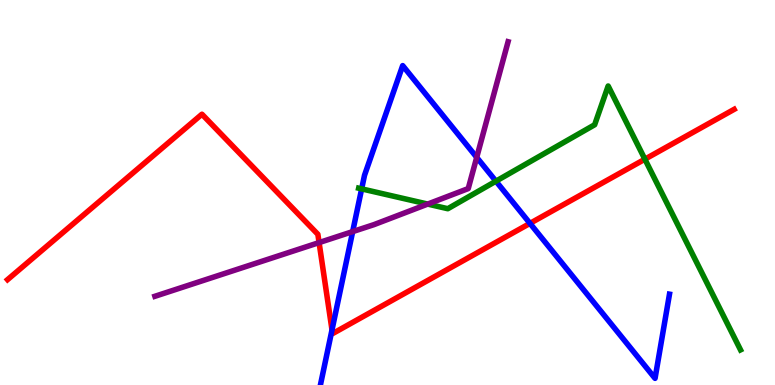[{'lines': ['blue', 'red'], 'intersections': [{'x': 4.28, 'y': 1.43}, {'x': 6.84, 'y': 4.2}]}, {'lines': ['green', 'red'], 'intersections': [{'x': 8.32, 'y': 5.87}]}, {'lines': ['purple', 'red'], 'intersections': [{'x': 4.12, 'y': 3.7}]}, {'lines': ['blue', 'green'], 'intersections': [{'x': 4.67, 'y': 5.09}, {'x': 6.4, 'y': 5.29}]}, {'lines': ['blue', 'purple'], 'intersections': [{'x': 4.55, 'y': 3.98}, {'x': 6.15, 'y': 5.91}]}, {'lines': ['green', 'purple'], 'intersections': [{'x': 5.52, 'y': 4.7}]}]